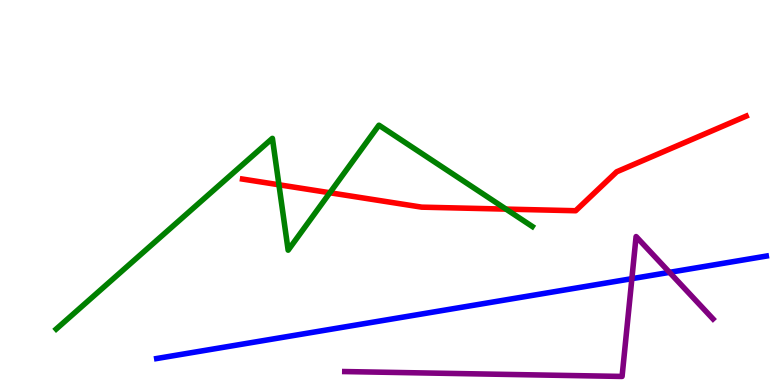[{'lines': ['blue', 'red'], 'intersections': []}, {'lines': ['green', 'red'], 'intersections': [{'x': 3.6, 'y': 5.2}, {'x': 4.26, 'y': 4.99}, {'x': 6.53, 'y': 4.57}]}, {'lines': ['purple', 'red'], 'intersections': []}, {'lines': ['blue', 'green'], 'intersections': []}, {'lines': ['blue', 'purple'], 'intersections': [{'x': 8.15, 'y': 2.76}, {'x': 8.64, 'y': 2.93}]}, {'lines': ['green', 'purple'], 'intersections': []}]